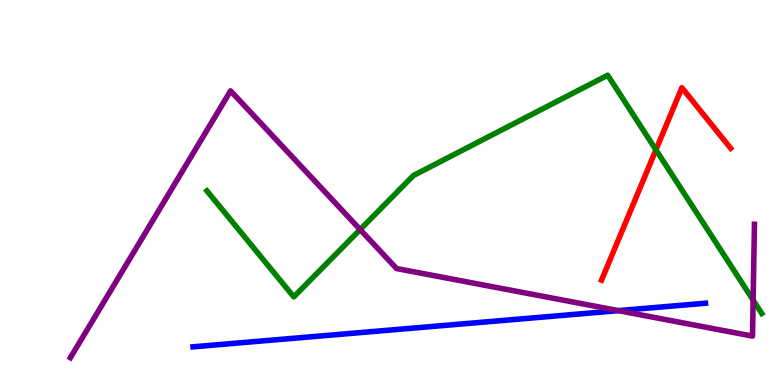[{'lines': ['blue', 'red'], 'intersections': []}, {'lines': ['green', 'red'], 'intersections': [{'x': 8.46, 'y': 6.11}]}, {'lines': ['purple', 'red'], 'intersections': []}, {'lines': ['blue', 'green'], 'intersections': []}, {'lines': ['blue', 'purple'], 'intersections': [{'x': 7.98, 'y': 1.93}]}, {'lines': ['green', 'purple'], 'intersections': [{'x': 4.65, 'y': 4.04}, {'x': 9.72, 'y': 2.2}]}]